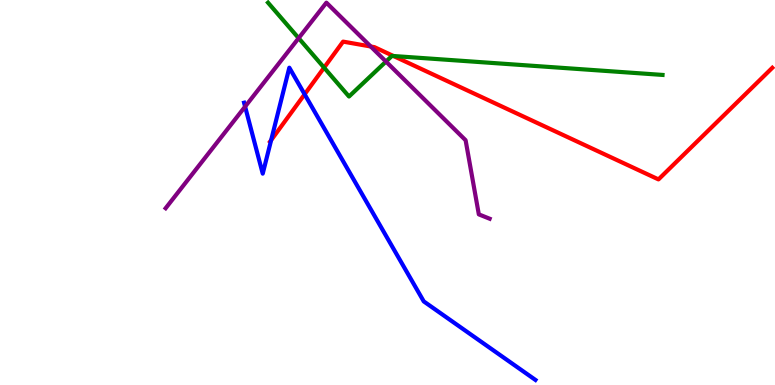[{'lines': ['blue', 'red'], 'intersections': [{'x': 3.5, 'y': 6.36}, {'x': 3.93, 'y': 7.55}]}, {'lines': ['green', 'red'], 'intersections': [{'x': 4.18, 'y': 8.24}, {'x': 5.08, 'y': 8.55}]}, {'lines': ['purple', 'red'], 'intersections': [{'x': 4.78, 'y': 8.79}]}, {'lines': ['blue', 'green'], 'intersections': []}, {'lines': ['blue', 'purple'], 'intersections': [{'x': 3.16, 'y': 7.23}]}, {'lines': ['green', 'purple'], 'intersections': [{'x': 3.85, 'y': 9.01}, {'x': 4.98, 'y': 8.4}]}]